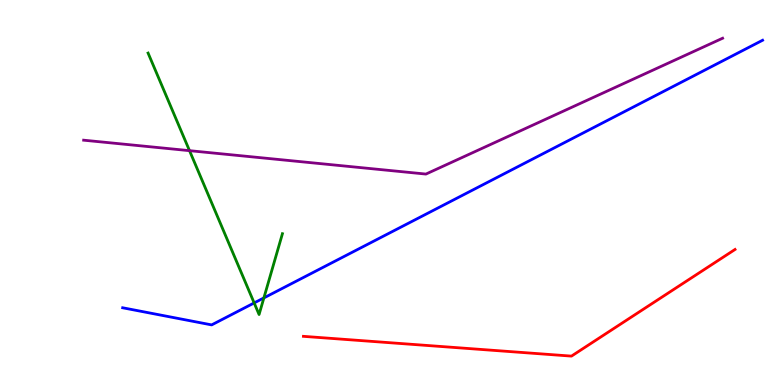[{'lines': ['blue', 'red'], 'intersections': []}, {'lines': ['green', 'red'], 'intersections': []}, {'lines': ['purple', 'red'], 'intersections': []}, {'lines': ['blue', 'green'], 'intersections': [{'x': 3.28, 'y': 2.13}, {'x': 3.4, 'y': 2.26}]}, {'lines': ['blue', 'purple'], 'intersections': []}, {'lines': ['green', 'purple'], 'intersections': [{'x': 2.45, 'y': 6.09}]}]